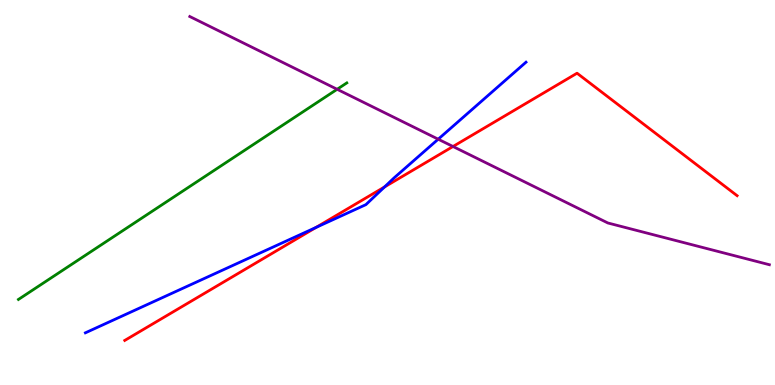[{'lines': ['blue', 'red'], 'intersections': [{'x': 4.08, 'y': 4.09}, {'x': 4.96, 'y': 5.14}]}, {'lines': ['green', 'red'], 'intersections': []}, {'lines': ['purple', 'red'], 'intersections': [{'x': 5.85, 'y': 6.19}]}, {'lines': ['blue', 'green'], 'intersections': []}, {'lines': ['blue', 'purple'], 'intersections': [{'x': 5.65, 'y': 6.38}]}, {'lines': ['green', 'purple'], 'intersections': [{'x': 4.35, 'y': 7.68}]}]